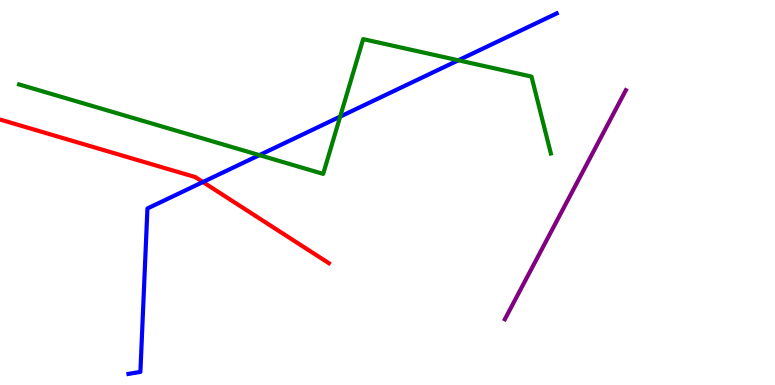[{'lines': ['blue', 'red'], 'intersections': [{'x': 2.62, 'y': 5.27}]}, {'lines': ['green', 'red'], 'intersections': []}, {'lines': ['purple', 'red'], 'intersections': []}, {'lines': ['blue', 'green'], 'intersections': [{'x': 3.35, 'y': 5.97}, {'x': 4.39, 'y': 6.97}, {'x': 5.91, 'y': 8.43}]}, {'lines': ['blue', 'purple'], 'intersections': []}, {'lines': ['green', 'purple'], 'intersections': []}]